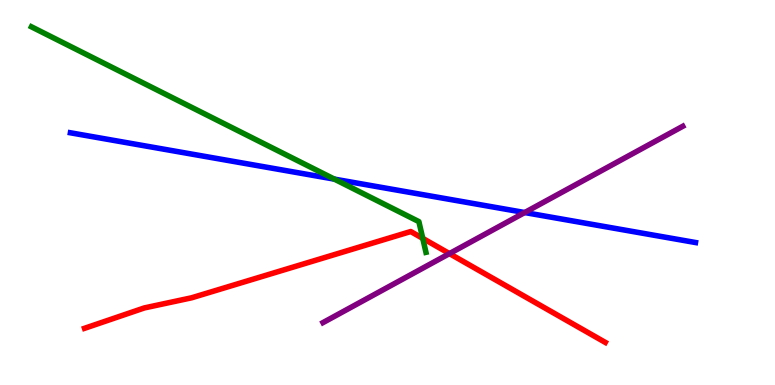[{'lines': ['blue', 'red'], 'intersections': []}, {'lines': ['green', 'red'], 'intersections': [{'x': 5.45, 'y': 3.81}]}, {'lines': ['purple', 'red'], 'intersections': [{'x': 5.8, 'y': 3.41}]}, {'lines': ['blue', 'green'], 'intersections': [{'x': 4.31, 'y': 5.35}]}, {'lines': ['blue', 'purple'], 'intersections': [{'x': 6.77, 'y': 4.48}]}, {'lines': ['green', 'purple'], 'intersections': []}]